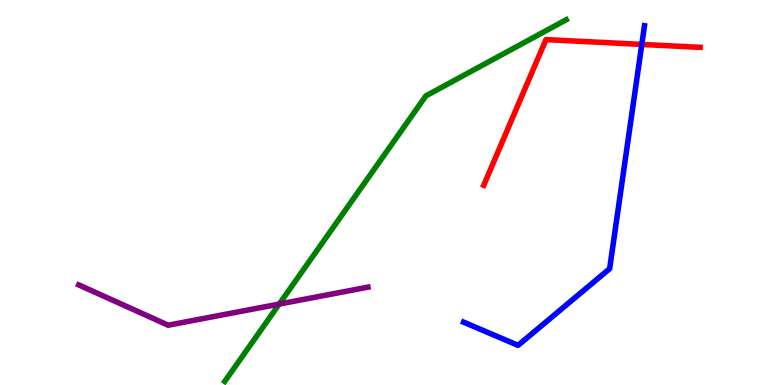[{'lines': ['blue', 'red'], 'intersections': [{'x': 8.28, 'y': 8.85}]}, {'lines': ['green', 'red'], 'intersections': []}, {'lines': ['purple', 'red'], 'intersections': []}, {'lines': ['blue', 'green'], 'intersections': []}, {'lines': ['blue', 'purple'], 'intersections': []}, {'lines': ['green', 'purple'], 'intersections': [{'x': 3.6, 'y': 2.1}]}]